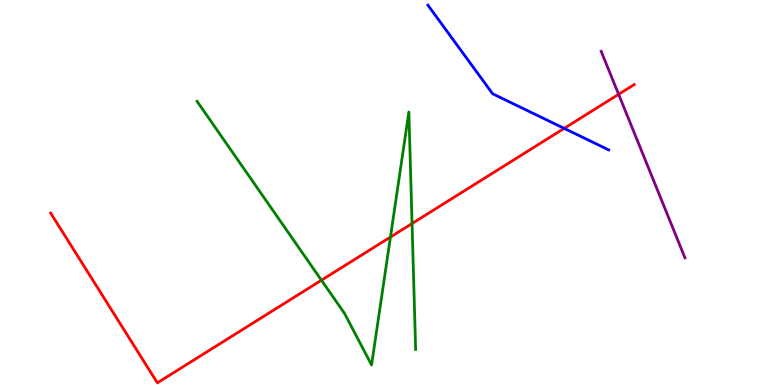[{'lines': ['blue', 'red'], 'intersections': [{'x': 7.28, 'y': 6.67}]}, {'lines': ['green', 'red'], 'intersections': [{'x': 4.15, 'y': 2.72}, {'x': 5.04, 'y': 3.84}, {'x': 5.32, 'y': 4.19}]}, {'lines': ['purple', 'red'], 'intersections': [{'x': 7.98, 'y': 7.55}]}, {'lines': ['blue', 'green'], 'intersections': []}, {'lines': ['blue', 'purple'], 'intersections': []}, {'lines': ['green', 'purple'], 'intersections': []}]